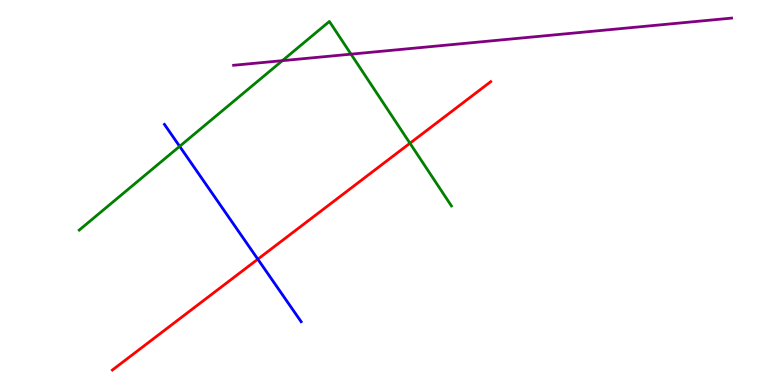[{'lines': ['blue', 'red'], 'intersections': [{'x': 3.33, 'y': 3.27}]}, {'lines': ['green', 'red'], 'intersections': [{'x': 5.29, 'y': 6.28}]}, {'lines': ['purple', 'red'], 'intersections': []}, {'lines': ['blue', 'green'], 'intersections': [{'x': 2.32, 'y': 6.2}]}, {'lines': ['blue', 'purple'], 'intersections': []}, {'lines': ['green', 'purple'], 'intersections': [{'x': 3.64, 'y': 8.42}, {'x': 4.53, 'y': 8.59}]}]